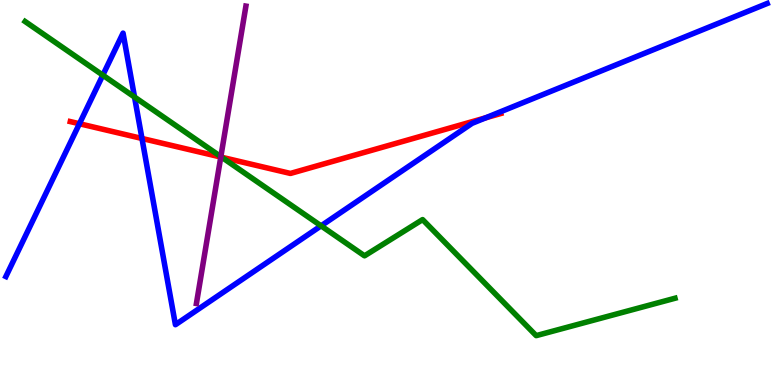[{'lines': ['blue', 'red'], 'intersections': [{'x': 1.02, 'y': 6.79}, {'x': 1.83, 'y': 6.4}, {'x': 6.27, 'y': 6.94}]}, {'lines': ['green', 'red'], 'intersections': [{'x': 2.86, 'y': 5.92}]}, {'lines': ['purple', 'red'], 'intersections': [{'x': 2.85, 'y': 5.92}]}, {'lines': ['blue', 'green'], 'intersections': [{'x': 1.33, 'y': 8.05}, {'x': 1.74, 'y': 7.48}, {'x': 4.14, 'y': 4.13}]}, {'lines': ['blue', 'purple'], 'intersections': []}, {'lines': ['green', 'purple'], 'intersections': [{'x': 2.85, 'y': 5.93}]}]